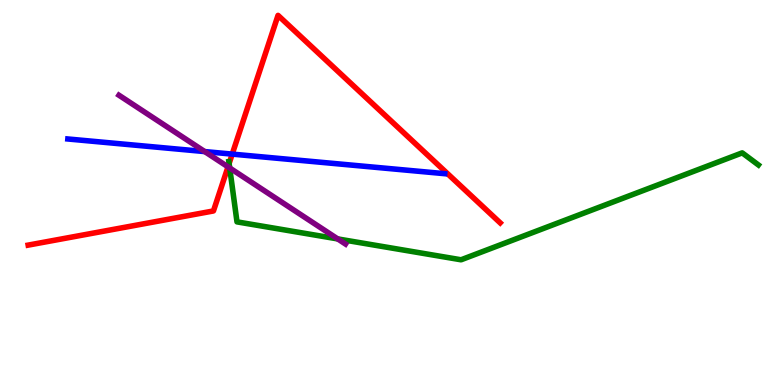[{'lines': ['blue', 'red'], 'intersections': [{'x': 3.0, 'y': 6.0}]}, {'lines': ['green', 'red'], 'intersections': [{'x': 2.96, 'y': 5.75}]}, {'lines': ['purple', 'red'], 'intersections': [{'x': 2.94, 'y': 5.67}]}, {'lines': ['blue', 'green'], 'intersections': []}, {'lines': ['blue', 'purple'], 'intersections': [{'x': 2.64, 'y': 6.06}]}, {'lines': ['green', 'purple'], 'intersections': [{'x': 2.96, 'y': 5.64}, {'x': 4.36, 'y': 3.79}]}]